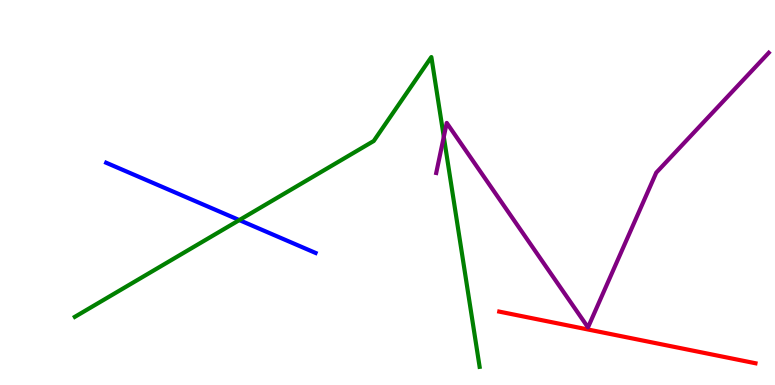[{'lines': ['blue', 'red'], 'intersections': []}, {'lines': ['green', 'red'], 'intersections': []}, {'lines': ['purple', 'red'], 'intersections': []}, {'lines': ['blue', 'green'], 'intersections': [{'x': 3.09, 'y': 4.28}]}, {'lines': ['blue', 'purple'], 'intersections': []}, {'lines': ['green', 'purple'], 'intersections': [{'x': 5.73, 'y': 6.45}]}]